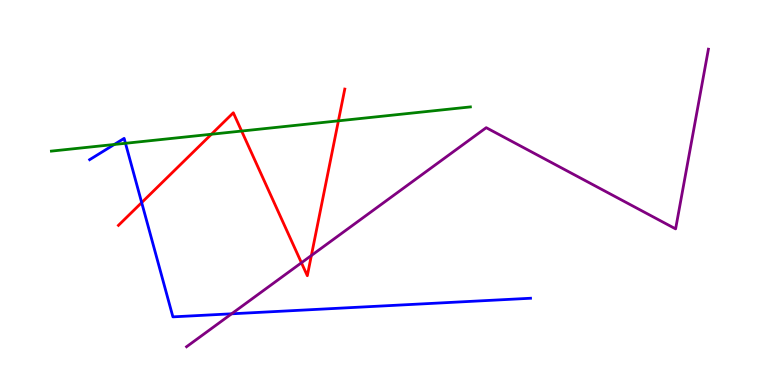[{'lines': ['blue', 'red'], 'intersections': [{'x': 1.83, 'y': 4.74}]}, {'lines': ['green', 'red'], 'intersections': [{'x': 2.73, 'y': 6.51}, {'x': 3.12, 'y': 6.6}, {'x': 4.37, 'y': 6.86}]}, {'lines': ['purple', 'red'], 'intersections': [{'x': 3.89, 'y': 3.18}, {'x': 4.02, 'y': 3.36}]}, {'lines': ['blue', 'green'], 'intersections': [{'x': 1.47, 'y': 6.25}, {'x': 1.62, 'y': 6.28}]}, {'lines': ['blue', 'purple'], 'intersections': [{'x': 2.99, 'y': 1.85}]}, {'lines': ['green', 'purple'], 'intersections': []}]